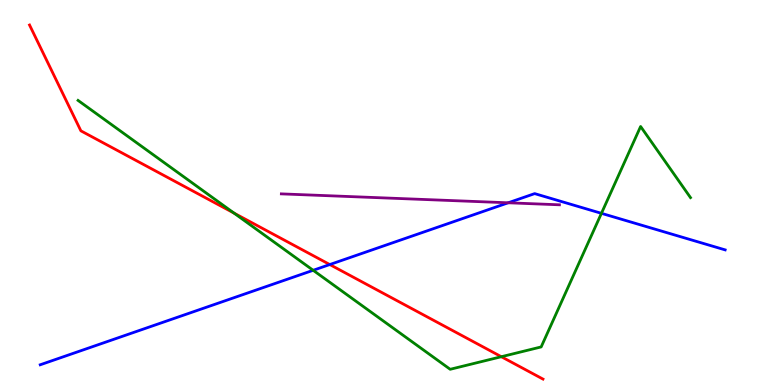[{'lines': ['blue', 'red'], 'intersections': [{'x': 4.26, 'y': 3.13}]}, {'lines': ['green', 'red'], 'intersections': [{'x': 3.02, 'y': 4.46}, {'x': 6.47, 'y': 0.735}]}, {'lines': ['purple', 'red'], 'intersections': []}, {'lines': ['blue', 'green'], 'intersections': [{'x': 4.04, 'y': 2.98}, {'x': 7.76, 'y': 4.46}]}, {'lines': ['blue', 'purple'], 'intersections': [{'x': 6.56, 'y': 4.73}]}, {'lines': ['green', 'purple'], 'intersections': []}]